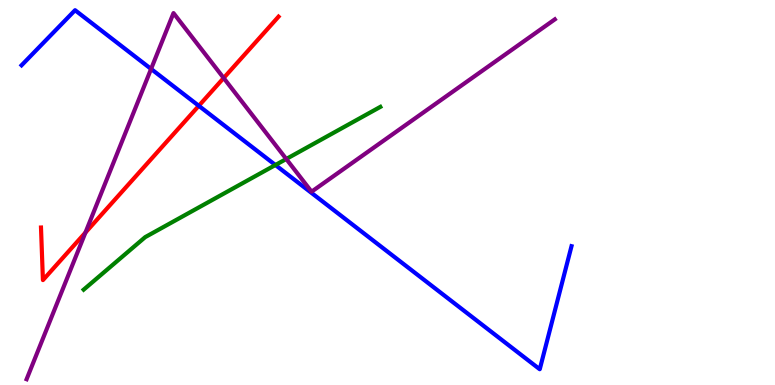[{'lines': ['blue', 'red'], 'intersections': [{'x': 2.57, 'y': 7.25}]}, {'lines': ['green', 'red'], 'intersections': []}, {'lines': ['purple', 'red'], 'intersections': [{'x': 1.1, 'y': 3.96}, {'x': 2.89, 'y': 7.97}]}, {'lines': ['blue', 'green'], 'intersections': [{'x': 3.55, 'y': 5.71}]}, {'lines': ['blue', 'purple'], 'intersections': [{'x': 1.95, 'y': 8.21}]}, {'lines': ['green', 'purple'], 'intersections': [{'x': 3.69, 'y': 5.87}]}]